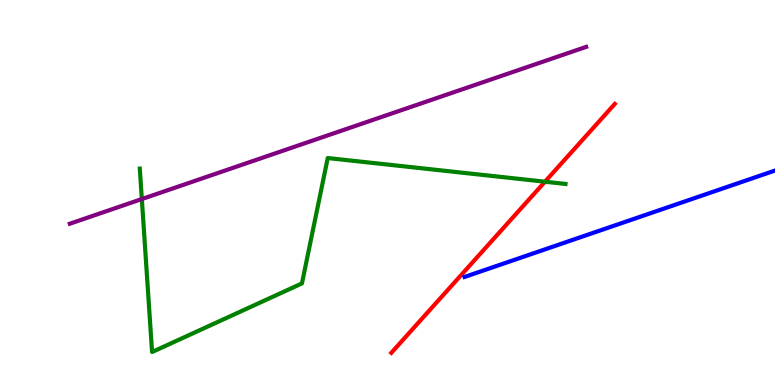[{'lines': ['blue', 'red'], 'intersections': []}, {'lines': ['green', 'red'], 'intersections': [{'x': 7.03, 'y': 5.28}]}, {'lines': ['purple', 'red'], 'intersections': []}, {'lines': ['blue', 'green'], 'intersections': []}, {'lines': ['blue', 'purple'], 'intersections': []}, {'lines': ['green', 'purple'], 'intersections': [{'x': 1.83, 'y': 4.83}]}]